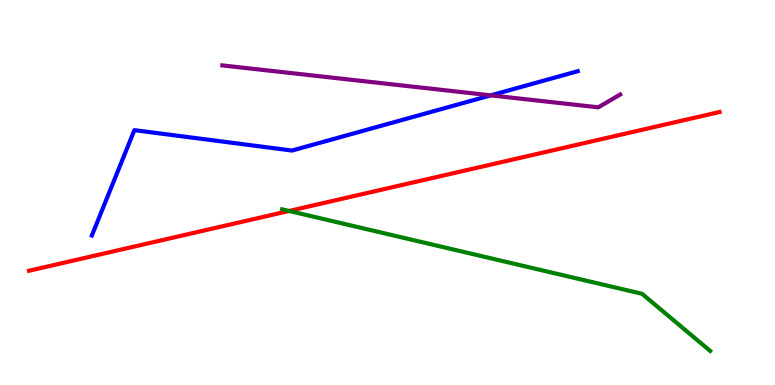[{'lines': ['blue', 'red'], 'intersections': []}, {'lines': ['green', 'red'], 'intersections': [{'x': 3.73, 'y': 4.52}]}, {'lines': ['purple', 'red'], 'intersections': []}, {'lines': ['blue', 'green'], 'intersections': []}, {'lines': ['blue', 'purple'], 'intersections': [{'x': 6.33, 'y': 7.52}]}, {'lines': ['green', 'purple'], 'intersections': []}]